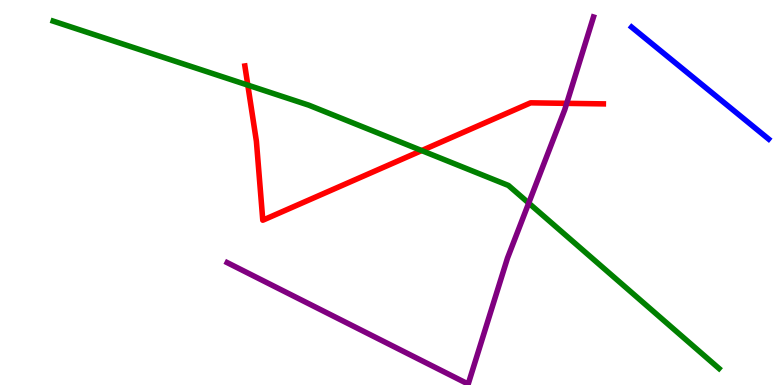[{'lines': ['blue', 'red'], 'intersections': []}, {'lines': ['green', 'red'], 'intersections': [{'x': 3.2, 'y': 7.79}, {'x': 5.44, 'y': 6.09}]}, {'lines': ['purple', 'red'], 'intersections': [{'x': 7.31, 'y': 7.32}]}, {'lines': ['blue', 'green'], 'intersections': []}, {'lines': ['blue', 'purple'], 'intersections': []}, {'lines': ['green', 'purple'], 'intersections': [{'x': 6.82, 'y': 4.73}]}]